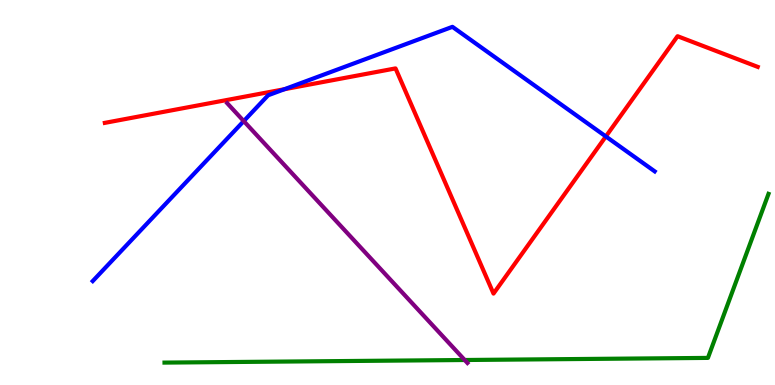[{'lines': ['blue', 'red'], 'intersections': [{'x': 3.67, 'y': 7.68}, {'x': 7.82, 'y': 6.46}]}, {'lines': ['green', 'red'], 'intersections': []}, {'lines': ['purple', 'red'], 'intersections': []}, {'lines': ['blue', 'green'], 'intersections': []}, {'lines': ['blue', 'purple'], 'intersections': [{'x': 3.15, 'y': 6.85}]}, {'lines': ['green', 'purple'], 'intersections': [{'x': 6.0, 'y': 0.649}]}]